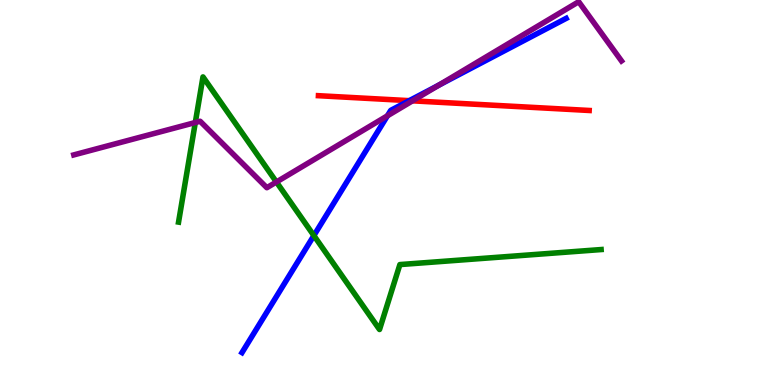[{'lines': ['blue', 'red'], 'intersections': [{'x': 5.28, 'y': 7.39}]}, {'lines': ['green', 'red'], 'intersections': []}, {'lines': ['purple', 'red'], 'intersections': [{'x': 5.32, 'y': 7.38}]}, {'lines': ['blue', 'green'], 'intersections': [{'x': 4.05, 'y': 3.88}]}, {'lines': ['blue', 'purple'], 'intersections': [{'x': 5.0, 'y': 6.99}, {'x': 5.66, 'y': 7.79}]}, {'lines': ['green', 'purple'], 'intersections': [{'x': 2.52, 'y': 6.82}, {'x': 3.57, 'y': 5.27}]}]